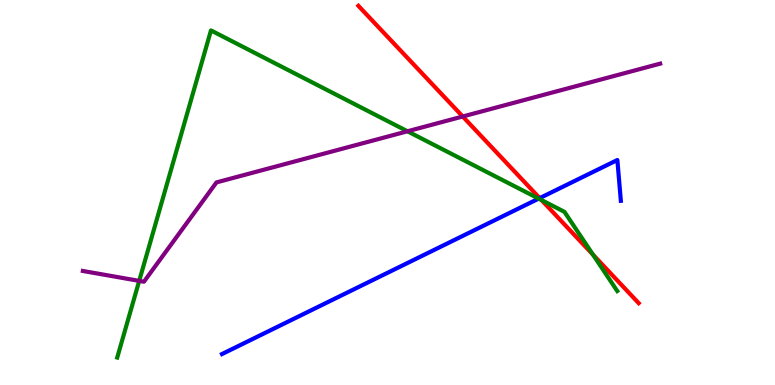[{'lines': ['blue', 'red'], 'intersections': [{'x': 6.96, 'y': 4.85}]}, {'lines': ['green', 'red'], 'intersections': [{'x': 6.99, 'y': 4.8}, {'x': 7.65, 'y': 3.38}]}, {'lines': ['purple', 'red'], 'intersections': [{'x': 5.97, 'y': 6.97}]}, {'lines': ['blue', 'green'], 'intersections': [{'x': 6.95, 'y': 4.84}]}, {'lines': ['blue', 'purple'], 'intersections': []}, {'lines': ['green', 'purple'], 'intersections': [{'x': 1.8, 'y': 2.7}, {'x': 5.26, 'y': 6.59}]}]